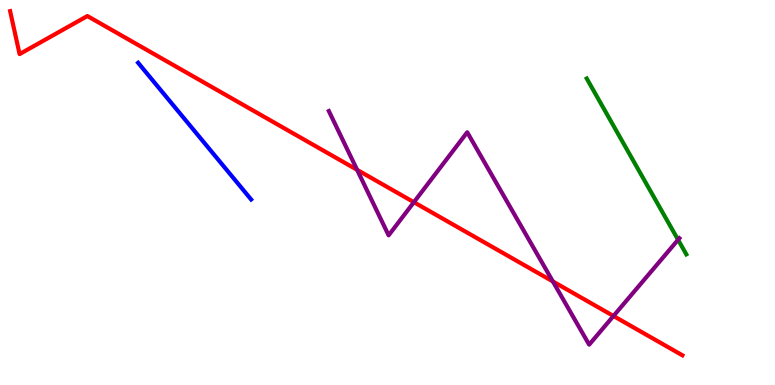[{'lines': ['blue', 'red'], 'intersections': []}, {'lines': ['green', 'red'], 'intersections': []}, {'lines': ['purple', 'red'], 'intersections': [{'x': 4.61, 'y': 5.59}, {'x': 5.34, 'y': 4.75}, {'x': 7.13, 'y': 2.69}, {'x': 7.92, 'y': 1.79}]}, {'lines': ['blue', 'green'], 'intersections': []}, {'lines': ['blue', 'purple'], 'intersections': []}, {'lines': ['green', 'purple'], 'intersections': [{'x': 8.75, 'y': 3.77}]}]